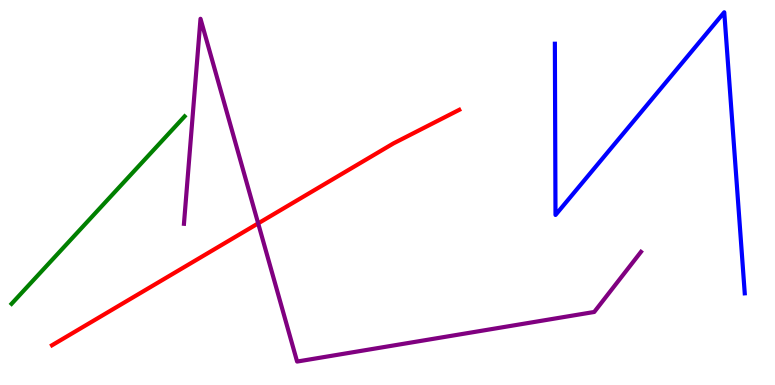[{'lines': ['blue', 'red'], 'intersections': []}, {'lines': ['green', 'red'], 'intersections': []}, {'lines': ['purple', 'red'], 'intersections': [{'x': 3.33, 'y': 4.2}]}, {'lines': ['blue', 'green'], 'intersections': []}, {'lines': ['blue', 'purple'], 'intersections': []}, {'lines': ['green', 'purple'], 'intersections': []}]